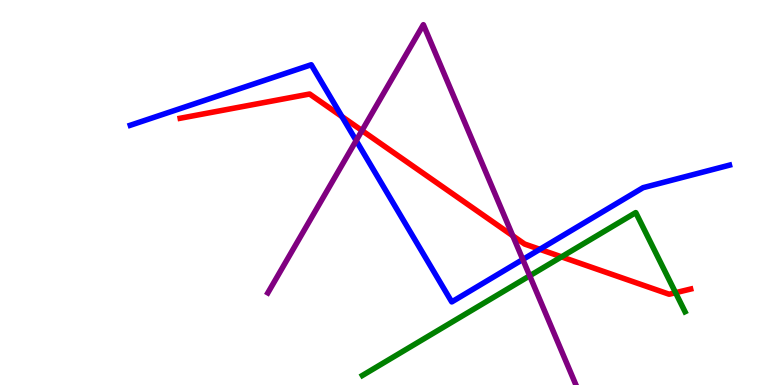[{'lines': ['blue', 'red'], 'intersections': [{'x': 4.41, 'y': 6.97}, {'x': 6.97, 'y': 3.52}]}, {'lines': ['green', 'red'], 'intersections': [{'x': 7.25, 'y': 3.33}, {'x': 8.72, 'y': 2.4}]}, {'lines': ['purple', 'red'], 'intersections': [{'x': 4.67, 'y': 6.61}, {'x': 6.62, 'y': 3.88}]}, {'lines': ['blue', 'green'], 'intersections': []}, {'lines': ['blue', 'purple'], 'intersections': [{'x': 4.6, 'y': 6.35}, {'x': 6.75, 'y': 3.26}]}, {'lines': ['green', 'purple'], 'intersections': [{'x': 6.83, 'y': 2.84}]}]